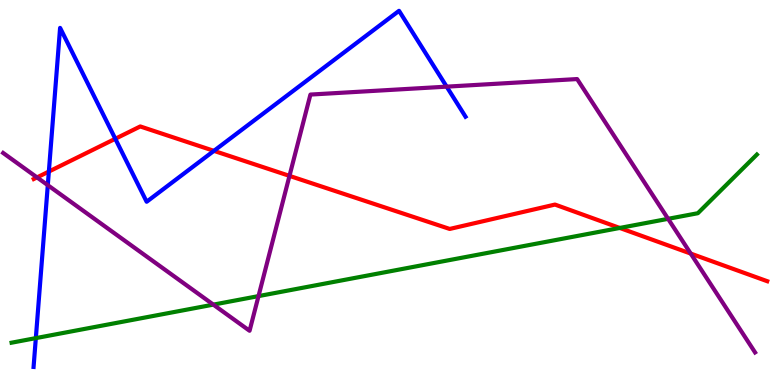[{'lines': ['blue', 'red'], 'intersections': [{'x': 0.63, 'y': 5.54}, {'x': 1.49, 'y': 6.4}, {'x': 2.76, 'y': 6.08}]}, {'lines': ['green', 'red'], 'intersections': [{'x': 8.0, 'y': 4.08}]}, {'lines': ['purple', 'red'], 'intersections': [{'x': 0.478, 'y': 5.39}, {'x': 3.74, 'y': 5.43}, {'x': 8.91, 'y': 3.41}]}, {'lines': ['blue', 'green'], 'intersections': [{'x': 0.462, 'y': 1.22}]}, {'lines': ['blue', 'purple'], 'intersections': [{'x': 0.617, 'y': 5.19}, {'x': 5.76, 'y': 7.75}]}, {'lines': ['green', 'purple'], 'intersections': [{'x': 2.75, 'y': 2.09}, {'x': 3.34, 'y': 2.31}, {'x': 8.62, 'y': 4.32}]}]